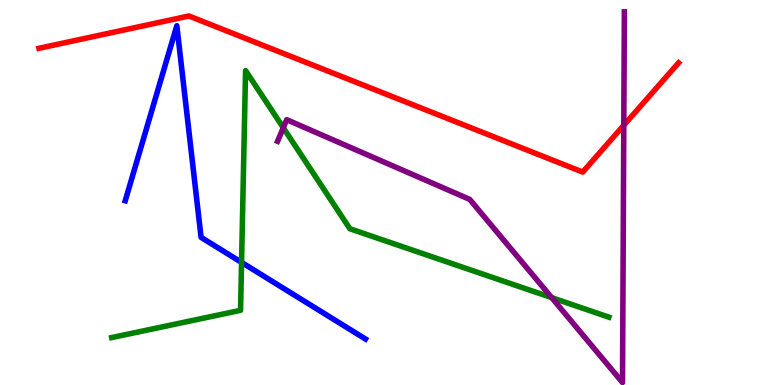[{'lines': ['blue', 'red'], 'intersections': []}, {'lines': ['green', 'red'], 'intersections': []}, {'lines': ['purple', 'red'], 'intersections': [{'x': 8.05, 'y': 6.75}]}, {'lines': ['blue', 'green'], 'intersections': [{'x': 3.12, 'y': 3.18}]}, {'lines': ['blue', 'purple'], 'intersections': []}, {'lines': ['green', 'purple'], 'intersections': [{'x': 3.66, 'y': 6.68}, {'x': 7.12, 'y': 2.27}]}]